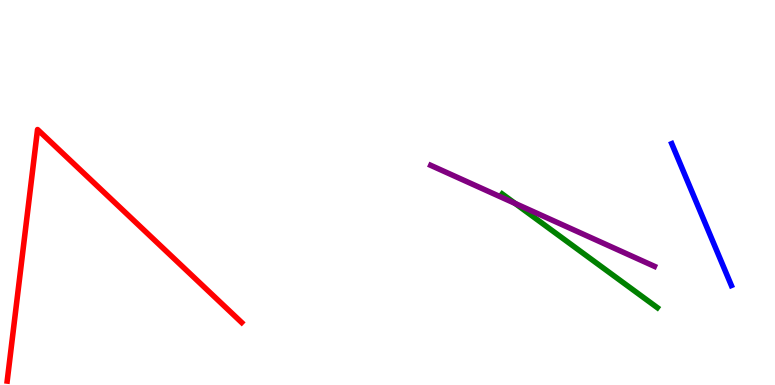[{'lines': ['blue', 'red'], 'intersections': []}, {'lines': ['green', 'red'], 'intersections': []}, {'lines': ['purple', 'red'], 'intersections': []}, {'lines': ['blue', 'green'], 'intersections': []}, {'lines': ['blue', 'purple'], 'intersections': []}, {'lines': ['green', 'purple'], 'intersections': [{'x': 6.65, 'y': 4.72}]}]